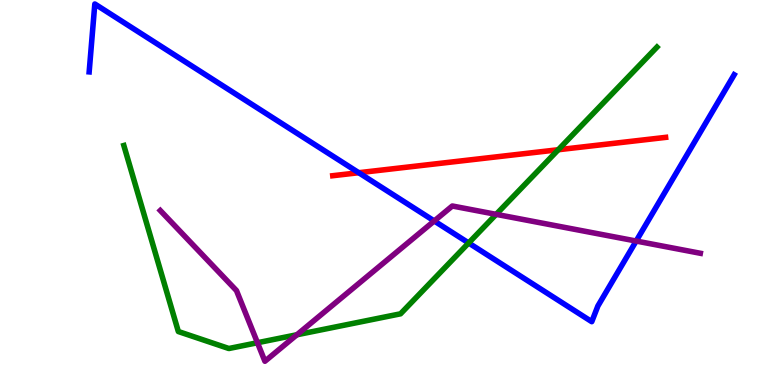[{'lines': ['blue', 'red'], 'intersections': [{'x': 4.63, 'y': 5.51}]}, {'lines': ['green', 'red'], 'intersections': [{'x': 7.2, 'y': 6.11}]}, {'lines': ['purple', 'red'], 'intersections': []}, {'lines': ['blue', 'green'], 'intersections': [{'x': 6.05, 'y': 3.69}]}, {'lines': ['blue', 'purple'], 'intersections': [{'x': 5.6, 'y': 4.26}, {'x': 8.21, 'y': 3.74}]}, {'lines': ['green', 'purple'], 'intersections': [{'x': 3.32, 'y': 1.1}, {'x': 3.83, 'y': 1.3}, {'x': 6.4, 'y': 4.43}]}]